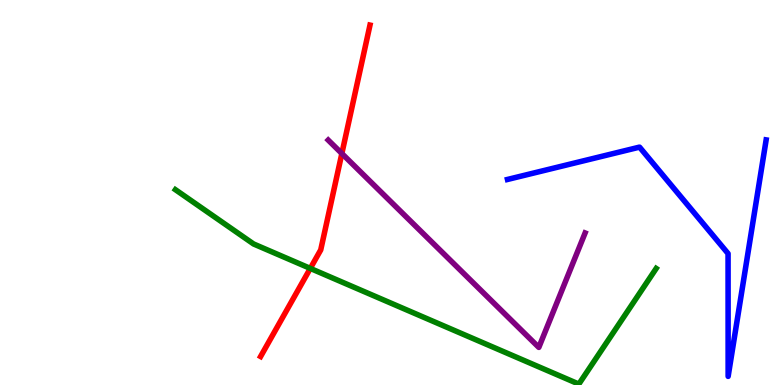[{'lines': ['blue', 'red'], 'intersections': []}, {'lines': ['green', 'red'], 'intersections': [{'x': 4.0, 'y': 3.03}]}, {'lines': ['purple', 'red'], 'intersections': [{'x': 4.41, 'y': 6.01}]}, {'lines': ['blue', 'green'], 'intersections': []}, {'lines': ['blue', 'purple'], 'intersections': []}, {'lines': ['green', 'purple'], 'intersections': []}]